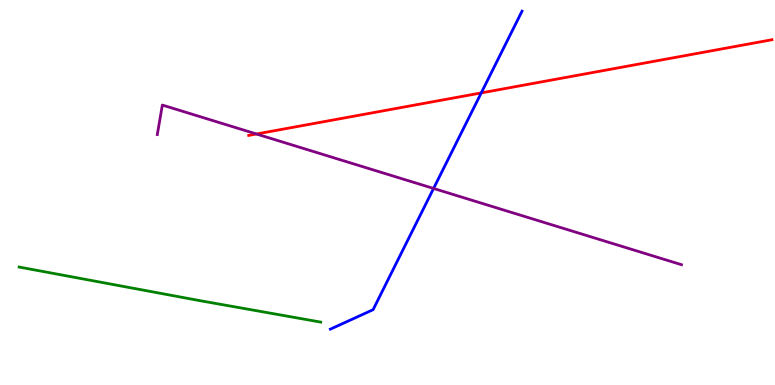[{'lines': ['blue', 'red'], 'intersections': [{'x': 6.21, 'y': 7.59}]}, {'lines': ['green', 'red'], 'intersections': []}, {'lines': ['purple', 'red'], 'intersections': [{'x': 3.31, 'y': 6.52}]}, {'lines': ['blue', 'green'], 'intersections': []}, {'lines': ['blue', 'purple'], 'intersections': [{'x': 5.59, 'y': 5.1}]}, {'lines': ['green', 'purple'], 'intersections': []}]